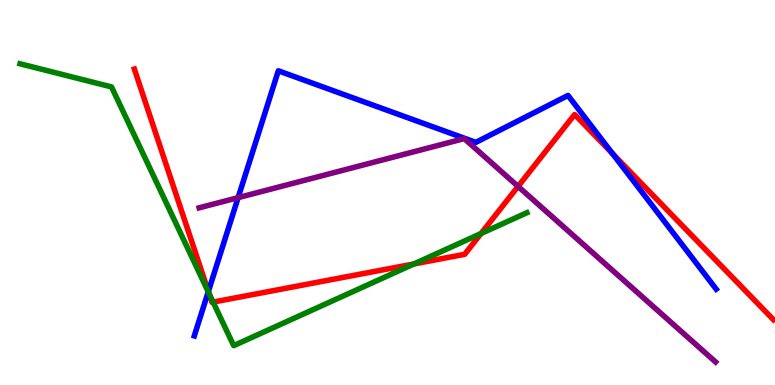[{'lines': ['blue', 'red'], 'intersections': [{'x': 2.69, 'y': 2.43}, {'x': 7.9, 'y': 6.01}]}, {'lines': ['green', 'red'], 'intersections': [{'x': 2.7, 'y': 2.38}, {'x': 2.75, 'y': 2.15}, {'x': 5.34, 'y': 3.14}, {'x': 6.21, 'y': 3.93}]}, {'lines': ['purple', 'red'], 'intersections': [{'x': 6.68, 'y': 5.16}]}, {'lines': ['blue', 'green'], 'intersections': [{'x': 2.69, 'y': 2.42}]}, {'lines': ['blue', 'purple'], 'intersections': [{'x': 3.07, 'y': 4.87}]}, {'lines': ['green', 'purple'], 'intersections': []}]